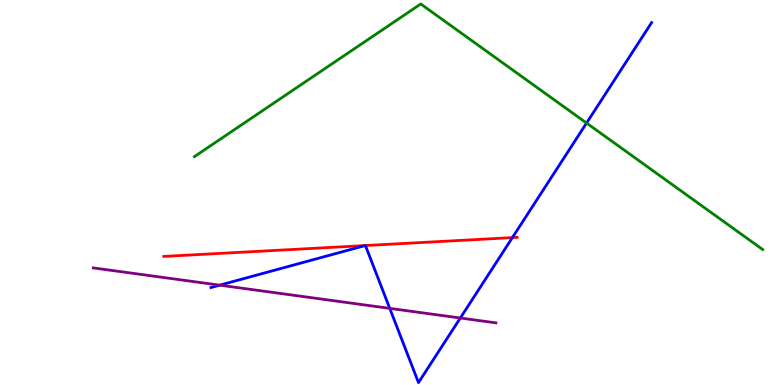[{'lines': ['blue', 'red'], 'intersections': [{'x': 4.71, 'y': 3.62}, {'x': 4.72, 'y': 3.62}, {'x': 6.61, 'y': 3.83}]}, {'lines': ['green', 'red'], 'intersections': []}, {'lines': ['purple', 'red'], 'intersections': []}, {'lines': ['blue', 'green'], 'intersections': [{'x': 7.57, 'y': 6.8}]}, {'lines': ['blue', 'purple'], 'intersections': [{'x': 2.84, 'y': 2.59}, {'x': 5.03, 'y': 1.99}, {'x': 5.94, 'y': 1.74}]}, {'lines': ['green', 'purple'], 'intersections': []}]